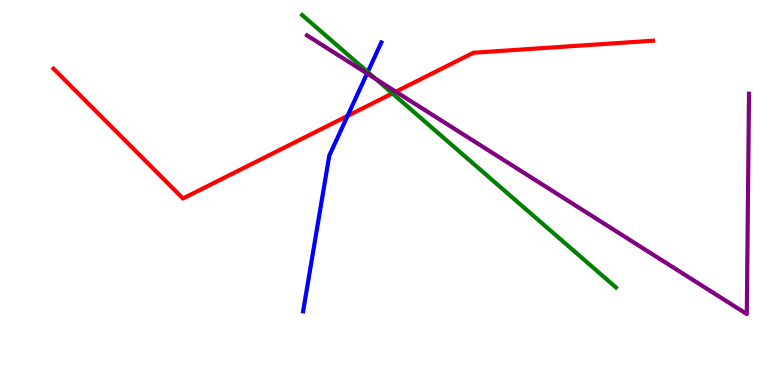[{'lines': ['blue', 'red'], 'intersections': [{'x': 4.48, 'y': 6.99}]}, {'lines': ['green', 'red'], 'intersections': [{'x': 5.06, 'y': 7.57}]}, {'lines': ['purple', 'red'], 'intersections': [{'x': 5.11, 'y': 7.62}]}, {'lines': ['blue', 'green'], 'intersections': [{'x': 4.75, 'y': 8.13}]}, {'lines': ['blue', 'purple'], 'intersections': [{'x': 4.74, 'y': 8.09}]}, {'lines': ['green', 'purple'], 'intersections': [{'x': 4.85, 'y': 7.95}]}]